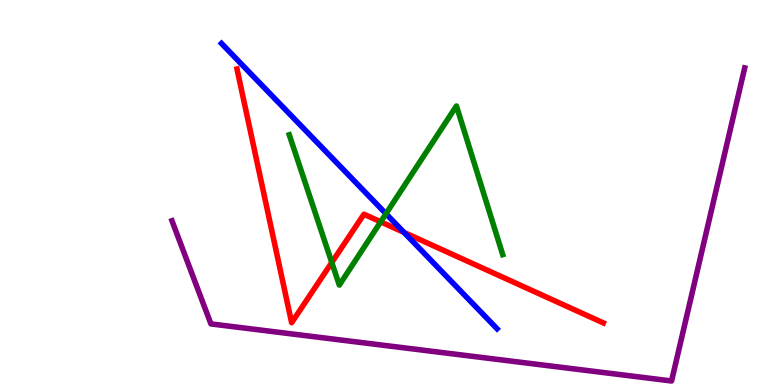[{'lines': ['blue', 'red'], 'intersections': [{'x': 5.21, 'y': 3.96}]}, {'lines': ['green', 'red'], 'intersections': [{'x': 4.28, 'y': 3.18}, {'x': 4.91, 'y': 4.24}]}, {'lines': ['purple', 'red'], 'intersections': []}, {'lines': ['blue', 'green'], 'intersections': [{'x': 4.98, 'y': 4.45}]}, {'lines': ['blue', 'purple'], 'intersections': []}, {'lines': ['green', 'purple'], 'intersections': []}]